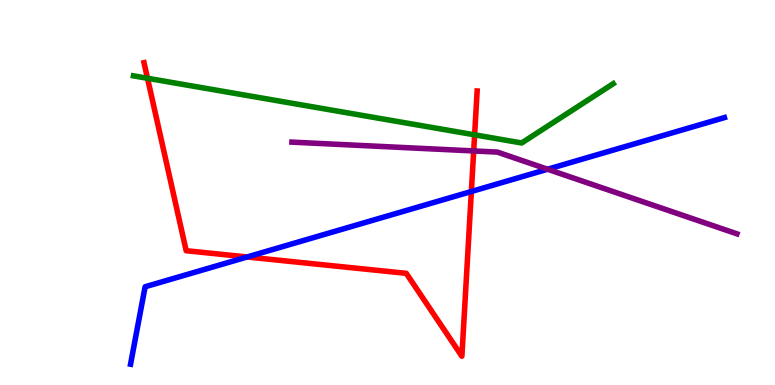[{'lines': ['blue', 'red'], 'intersections': [{'x': 3.19, 'y': 3.33}, {'x': 6.08, 'y': 5.03}]}, {'lines': ['green', 'red'], 'intersections': [{'x': 1.9, 'y': 7.97}, {'x': 6.12, 'y': 6.5}]}, {'lines': ['purple', 'red'], 'intersections': [{'x': 6.11, 'y': 6.08}]}, {'lines': ['blue', 'green'], 'intersections': []}, {'lines': ['blue', 'purple'], 'intersections': [{'x': 7.07, 'y': 5.6}]}, {'lines': ['green', 'purple'], 'intersections': []}]